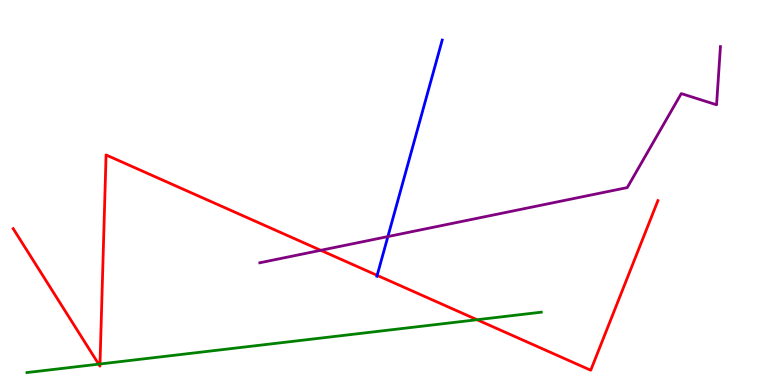[{'lines': ['blue', 'red'], 'intersections': [{'x': 4.87, 'y': 2.85}]}, {'lines': ['green', 'red'], 'intersections': [{'x': 1.27, 'y': 0.542}, {'x': 1.29, 'y': 0.546}, {'x': 6.16, 'y': 1.7}]}, {'lines': ['purple', 'red'], 'intersections': [{'x': 4.14, 'y': 3.5}]}, {'lines': ['blue', 'green'], 'intersections': []}, {'lines': ['blue', 'purple'], 'intersections': [{'x': 5.0, 'y': 3.86}]}, {'lines': ['green', 'purple'], 'intersections': []}]